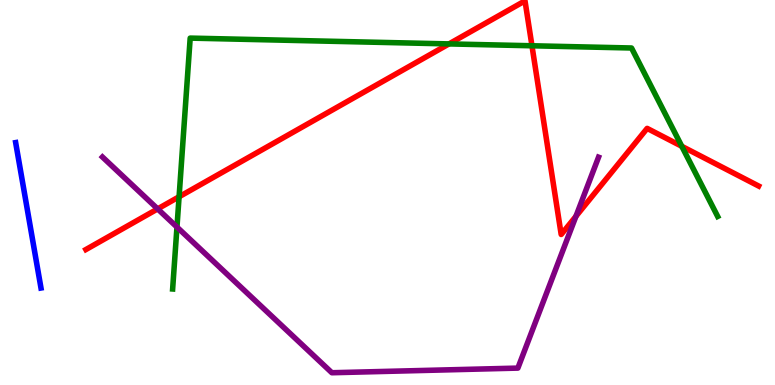[{'lines': ['blue', 'red'], 'intersections': []}, {'lines': ['green', 'red'], 'intersections': [{'x': 2.31, 'y': 4.89}, {'x': 5.79, 'y': 8.86}, {'x': 6.86, 'y': 8.81}, {'x': 8.8, 'y': 6.2}]}, {'lines': ['purple', 'red'], 'intersections': [{'x': 2.03, 'y': 4.57}, {'x': 7.43, 'y': 4.38}]}, {'lines': ['blue', 'green'], 'intersections': []}, {'lines': ['blue', 'purple'], 'intersections': []}, {'lines': ['green', 'purple'], 'intersections': [{'x': 2.28, 'y': 4.1}]}]